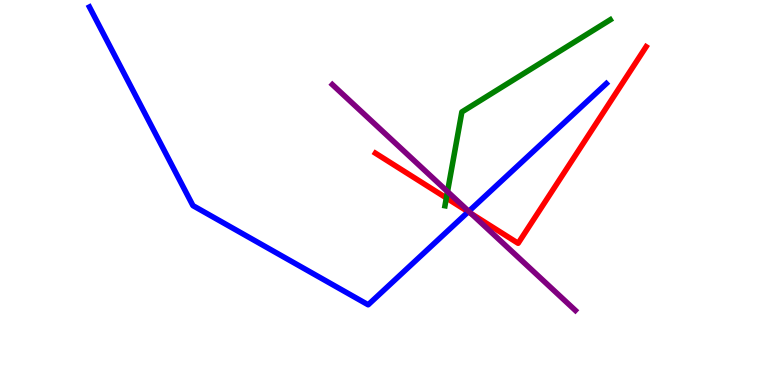[{'lines': ['blue', 'red'], 'intersections': [{'x': 6.04, 'y': 4.5}]}, {'lines': ['green', 'red'], 'intersections': [{'x': 5.76, 'y': 4.86}]}, {'lines': ['purple', 'red'], 'intersections': [{'x': 6.08, 'y': 4.45}]}, {'lines': ['blue', 'green'], 'intersections': []}, {'lines': ['blue', 'purple'], 'intersections': [{'x': 6.05, 'y': 4.51}]}, {'lines': ['green', 'purple'], 'intersections': [{'x': 5.77, 'y': 5.02}]}]